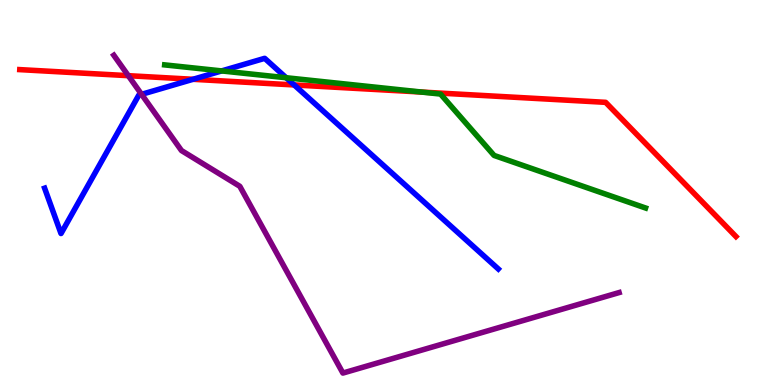[{'lines': ['blue', 'red'], 'intersections': [{'x': 2.49, 'y': 7.94}, {'x': 3.8, 'y': 7.79}]}, {'lines': ['green', 'red'], 'intersections': [{'x': 5.44, 'y': 7.61}]}, {'lines': ['purple', 'red'], 'intersections': [{'x': 1.66, 'y': 8.03}]}, {'lines': ['blue', 'green'], 'intersections': [{'x': 2.86, 'y': 8.16}, {'x': 3.69, 'y': 7.98}]}, {'lines': ['blue', 'purple'], 'intersections': [{'x': 1.83, 'y': 7.55}]}, {'lines': ['green', 'purple'], 'intersections': []}]